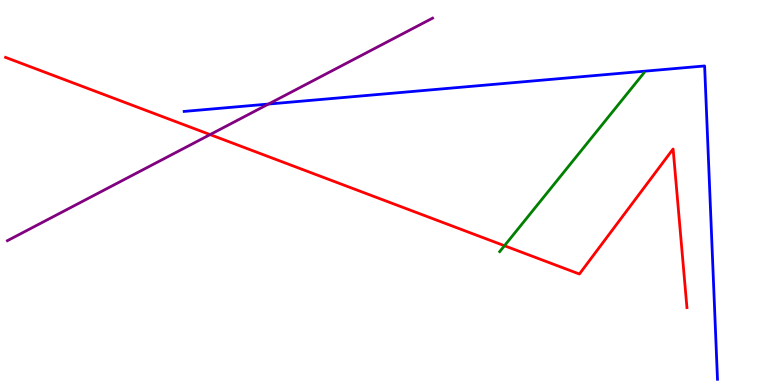[{'lines': ['blue', 'red'], 'intersections': []}, {'lines': ['green', 'red'], 'intersections': [{'x': 6.51, 'y': 3.62}]}, {'lines': ['purple', 'red'], 'intersections': [{'x': 2.71, 'y': 6.5}]}, {'lines': ['blue', 'green'], 'intersections': []}, {'lines': ['blue', 'purple'], 'intersections': [{'x': 3.46, 'y': 7.3}]}, {'lines': ['green', 'purple'], 'intersections': []}]